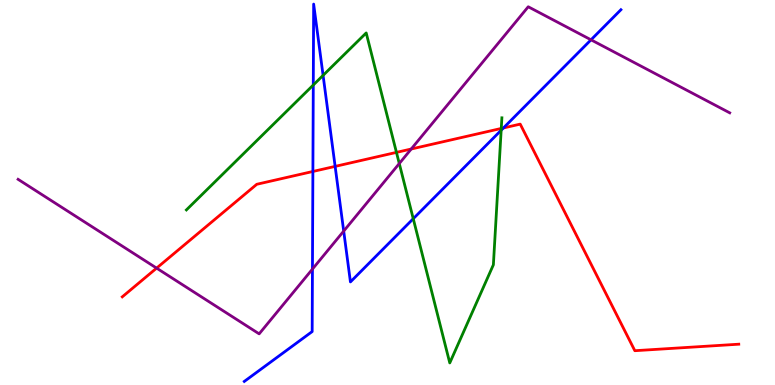[{'lines': ['blue', 'red'], 'intersections': [{'x': 4.04, 'y': 5.55}, {'x': 4.32, 'y': 5.68}, {'x': 6.5, 'y': 6.68}]}, {'lines': ['green', 'red'], 'intersections': [{'x': 5.12, 'y': 6.04}, {'x': 6.47, 'y': 6.66}]}, {'lines': ['purple', 'red'], 'intersections': [{'x': 2.02, 'y': 3.04}, {'x': 5.31, 'y': 6.13}]}, {'lines': ['blue', 'green'], 'intersections': [{'x': 4.04, 'y': 7.79}, {'x': 4.17, 'y': 8.04}, {'x': 5.33, 'y': 4.32}, {'x': 6.47, 'y': 6.62}]}, {'lines': ['blue', 'purple'], 'intersections': [{'x': 4.03, 'y': 3.01}, {'x': 4.43, 'y': 4.0}, {'x': 7.63, 'y': 8.97}]}, {'lines': ['green', 'purple'], 'intersections': [{'x': 5.15, 'y': 5.75}]}]